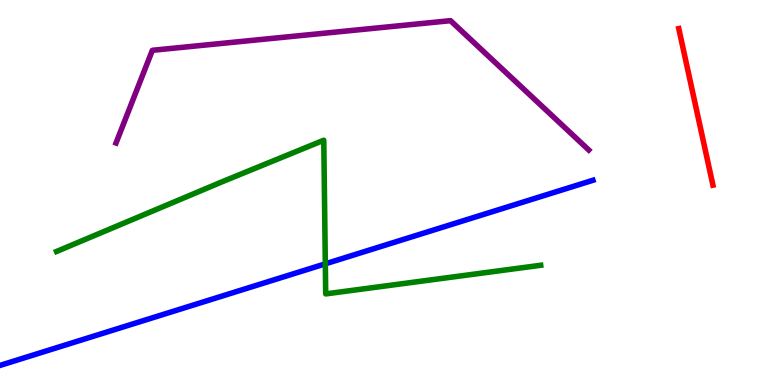[{'lines': ['blue', 'red'], 'intersections': []}, {'lines': ['green', 'red'], 'intersections': []}, {'lines': ['purple', 'red'], 'intersections': []}, {'lines': ['blue', 'green'], 'intersections': [{'x': 4.2, 'y': 3.15}]}, {'lines': ['blue', 'purple'], 'intersections': []}, {'lines': ['green', 'purple'], 'intersections': []}]